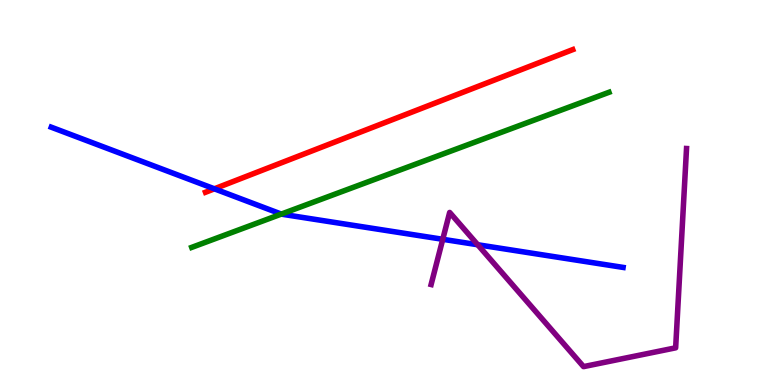[{'lines': ['blue', 'red'], 'intersections': [{'x': 2.77, 'y': 5.1}]}, {'lines': ['green', 'red'], 'intersections': []}, {'lines': ['purple', 'red'], 'intersections': []}, {'lines': ['blue', 'green'], 'intersections': [{'x': 3.63, 'y': 4.44}]}, {'lines': ['blue', 'purple'], 'intersections': [{'x': 5.71, 'y': 3.78}, {'x': 6.16, 'y': 3.64}]}, {'lines': ['green', 'purple'], 'intersections': []}]